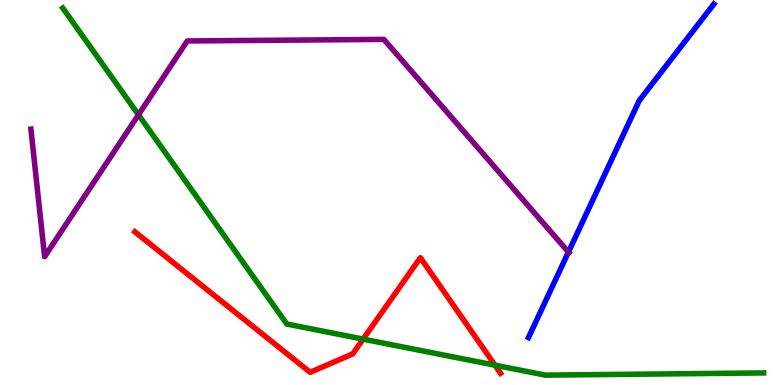[{'lines': ['blue', 'red'], 'intersections': []}, {'lines': ['green', 'red'], 'intersections': [{'x': 4.69, 'y': 1.19}, {'x': 6.39, 'y': 0.515}]}, {'lines': ['purple', 'red'], 'intersections': []}, {'lines': ['blue', 'green'], 'intersections': []}, {'lines': ['blue', 'purple'], 'intersections': [{'x': 7.33, 'y': 3.45}]}, {'lines': ['green', 'purple'], 'intersections': [{'x': 1.79, 'y': 7.02}]}]